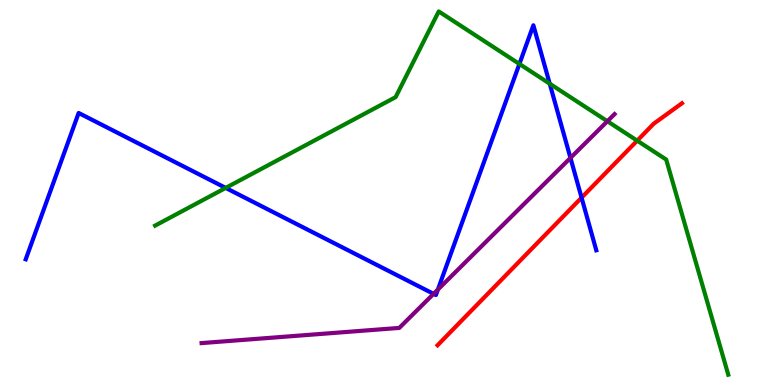[{'lines': ['blue', 'red'], 'intersections': [{'x': 7.5, 'y': 4.87}]}, {'lines': ['green', 'red'], 'intersections': [{'x': 8.22, 'y': 6.35}]}, {'lines': ['purple', 'red'], 'intersections': []}, {'lines': ['blue', 'green'], 'intersections': [{'x': 2.91, 'y': 5.12}, {'x': 6.7, 'y': 8.34}, {'x': 7.09, 'y': 7.83}]}, {'lines': ['blue', 'purple'], 'intersections': [{'x': 5.59, 'y': 2.37}, {'x': 5.65, 'y': 2.48}, {'x': 7.36, 'y': 5.9}]}, {'lines': ['green', 'purple'], 'intersections': [{'x': 7.84, 'y': 6.85}]}]